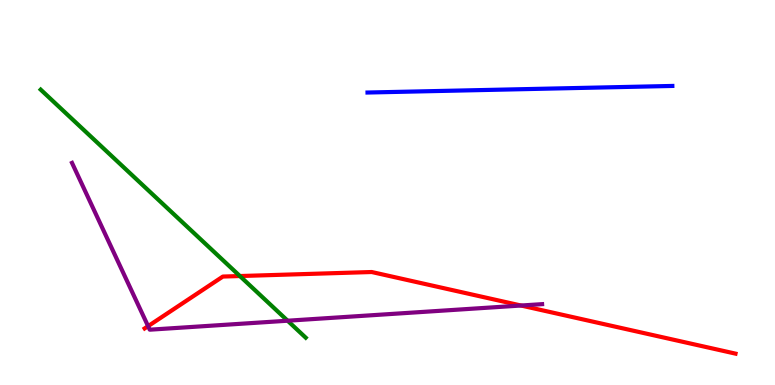[{'lines': ['blue', 'red'], 'intersections': []}, {'lines': ['green', 'red'], 'intersections': [{'x': 3.1, 'y': 2.83}]}, {'lines': ['purple', 'red'], 'intersections': [{'x': 1.91, 'y': 1.53}, {'x': 6.72, 'y': 2.06}]}, {'lines': ['blue', 'green'], 'intersections': []}, {'lines': ['blue', 'purple'], 'intersections': []}, {'lines': ['green', 'purple'], 'intersections': [{'x': 3.71, 'y': 1.67}]}]